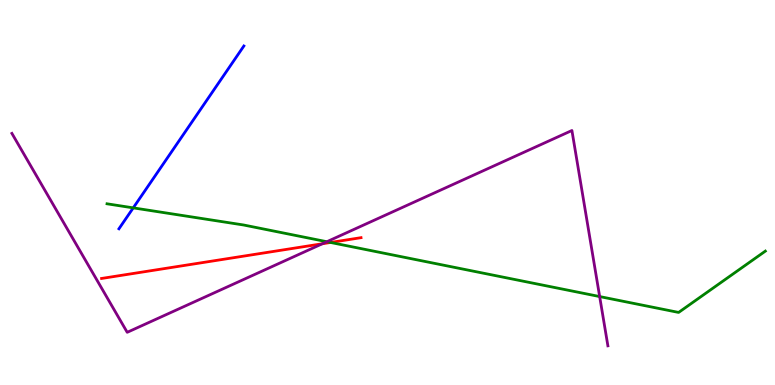[{'lines': ['blue', 'red'], 'intersections': []}, {'lines': ['green', 'red'], 'intersections': [{'x': 4.26, 'y': 3.7}]}, {'lines': ['purple', 'red'], 'intersections': [{'x': 4.16, 'y': 3.67}]}, {'lines': ['blue', 'green'], 'intersections': [{'x': 1.72, 'y': 4.6}]}, {'lines': ['blue', 'purple'], 'intersections': []}, {'lines': ['green', 'purple'], 'intersections': [{'x': 4.22, 'y': 3.72}, {'x': 7.74, 'y': 2.3}]}]